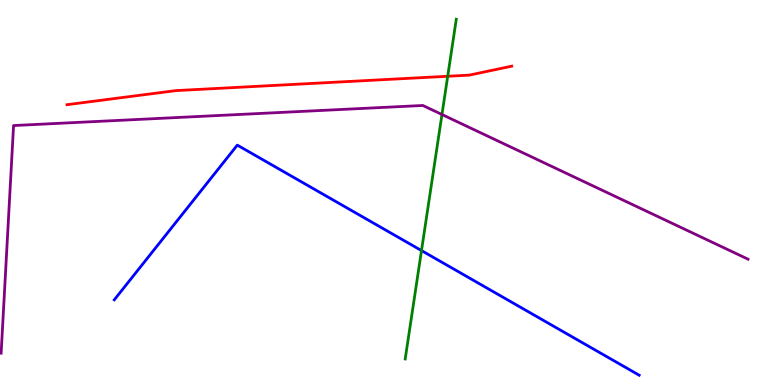[{'lines': ['blue', 'red'], 'intersections': []}, {'lines': ['green', 'red'], 'intersections': [{'x': 5.78, 'y': 8.02}]}, {'lines': ['purple', 'red'], 'intersections': []}, {'lines': ['blue', 'green'], 'intersections': [{'x': 5.44, 'y': 3.49}]}, {'lines': ['blue', 'purple'], 'intersections': []}, {'lines': ['green', 'purple'], 'intersections': [{'x': 5.7, 'y': 7.03}]}]